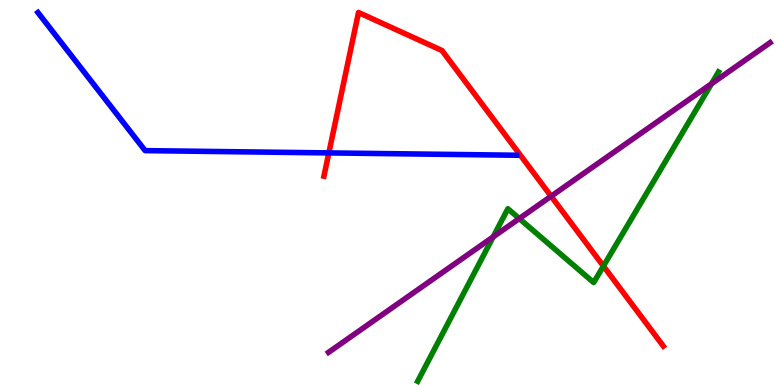[{'lines': ['blue', 'red'], 'intersections': [{'x': 4.24, 'y': 6.03}]}, {'lines': ['green', 'red'], 'intersections': [{'x': 7.79, 'y': 3.09}]}, {'lines': ['purple', 'red'], 'intersections': [{'x': 7.11, 'y': 4.9}]}, {'lines': ['blue', 'green'], 'intersections': []}, {'lines': ['blue', 'purple'], 'intersections': []}, {'lines': ['green', 'purple'], 'intersections': [{'x': 6.36, 'y': 3.85}, {'x': 6.7, 'y': 4.32}, {'x': 9.18, 'y': 7.82}]}]